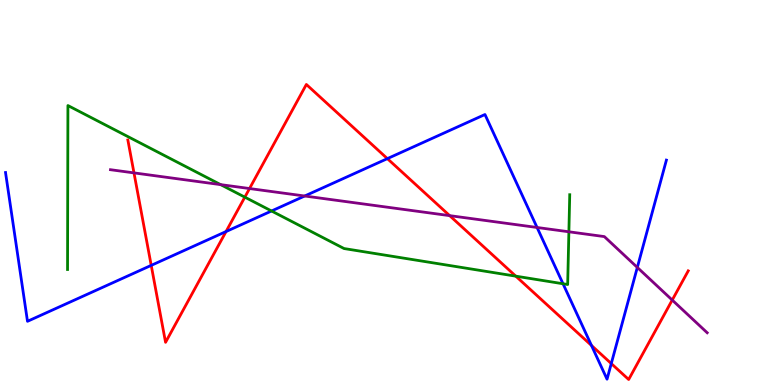[{'lines': ['blue', 'red'], 'intersections': [{'x': 1.95, 'y': 3.11}, {'x': 2.92, 'y': 3.99}, {'x': 5.0, 'y': 5.88}, {'x': 7.63, 'y': 1.03}, {'x': 7.89, 'y': 0.557}]}, {'lines': ['green', 'red'], 'intersections': [{'x': 3.16, 'y': 4.88}, {'x': 6.66, 'y': 2.83}]}, {'lines': ['purple', 'red'], 'intersections': [{'x': 1.73, 'y': 5.51}, {'x': 3.22, 'y': 5.1}, {'x': 5.8, 'y': 4.4}, {'x': 8.67, 'y': 2.21}]}, {'lines': ['blue', 'green'], 'intersections': [{'x': 3.5, 'y': 4.52}, {'x': 7.26, 'y': 2.63}]}, {'lines': ['blue', 'purple'], 'intersections': [{'x': 3.93, 'y': 4.91}, {'x': 6.93, 'y': 4.09}, {'x': 8.22, 'y': 3.05}]}, {'lines': ['green', 'purple'], 'intersections': [{'x': 2.85, 'y': 5.2}, {'x': 7.34, 'y': 3.98}]}]